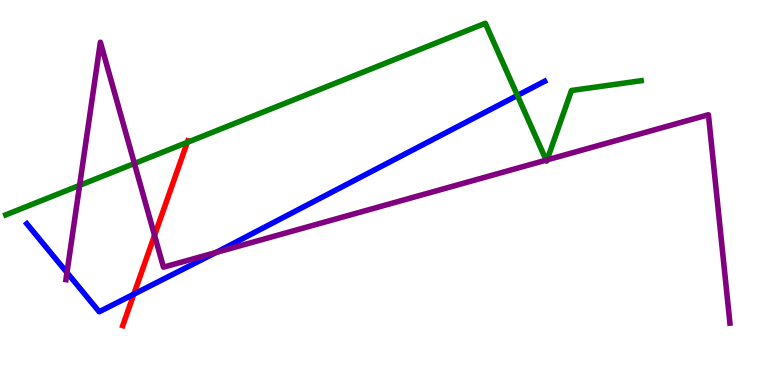[{'lines': ['blue', 'red'], 'intersections': [{'x': 1.73, 'y': 2.36}]}, {'lines': ['green', 'red'], 'intersections': [{'x': 2.42, 'y': 6.3}]}, {'lines': ['purple', 'red'], 'intersections': [{'x': 1.99, 'y': 3.89}]}, {'lines': ['blue', 'green'], 'intersections': [{'x': 6.68, 'y': 7.52}]}, {'lines': ['blue', 'purple'], 'intersections': [{'x': 0.864, 'y': 2.92}, {'x': 2.79, 'y': 3.44}]}, {'lines': ['green', 'purple'], 'intersections': [{'x': 1.03, 'y': 5.19}, {'x': 1.73, 'y': 5.75}, {'x': 7.05, 'y': 5.84}, {'x': 7.06, 'y': 5.85}]}]